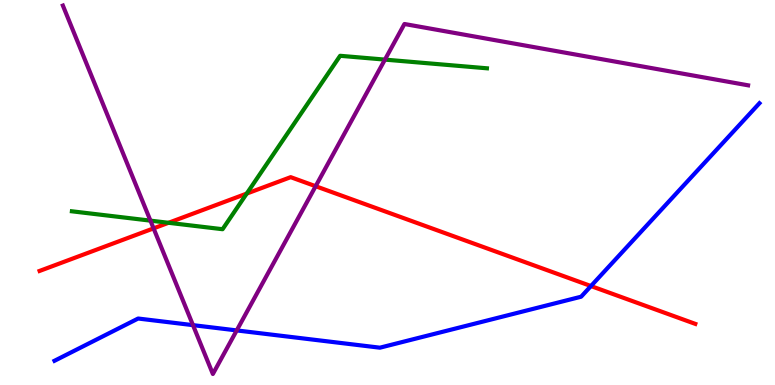[{'lines': ['blue', 'red'], 'intersections': [{'x': 7.63, 'y': 2.57}]}, {'lines': ['green', 'red'], 'intersections': [{'x': 2.17, 'y': 4.21}, {'x': 3.18, 'y': 4.97}]}, {'lines': ['purple', 'red'], 'intersections': [{'x': 1.98, 'y': 4.07}, {'x': 4.07, 'y': 5.16}]}, {'lines': ['blue', 'green'], 'intersections': []}, {'lines': ['blue', 'purple'], 'intersections': [{'x': 2.49, 'y': 1.55}, {'x': 3.05, 'y': 1.42}]}, {'lines': ['green', 'purple'], 'intersections': [{'x': 1.94, 'y': 4.27}, {'x': 4.97, 'y': 8.45}]}]